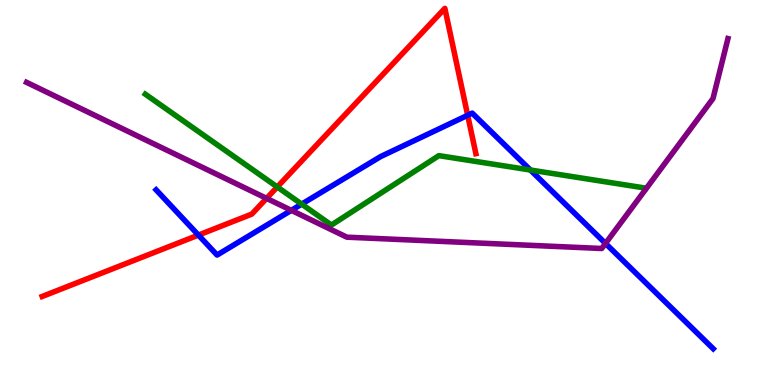[{'lines': ['blue', 'red'], 'intersections': [{'x': 2.56, 'y': 3.89}, {'x': 6.03, 'y': 7.01}]}, {'lines': ['green', 'red'], 'intersections': [{'x': 3.58, 'y': 5.14}]}, {'lines': ['purple', 'red'], 'intersections': [{'x': 3.44, 'y': 4.85}]}, {'lines': ['blue', 'green'], 'intersections': [{'x': 3.89, 'y': 4.7}, {'x': 6.84, 'y': 5.58}]}, {'lines': ['blue', 'purple'], 'intersections': [{'x': 3.76, 'y': 4.54}, {'x': 7.81, 'y': 3.68}]}, {'lines': ['green', 'purple'], 'intersections': []}]